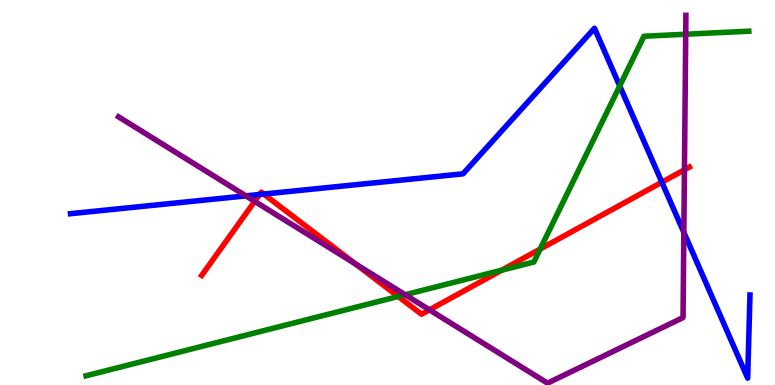[{'lines': ['blue', 'red'], 'intersections': [{'x': 3.35, 'y': 4.95}, {'x': 3.4, 'y': 4.96}, {'x': 8.54, 'y': 5.27}]}, {'lines': ['green', 'red'], 'intersections': [{'x': 5.14, 'y': 2.3}, {'x': 6.47, 'y': 2.98}, {'x': 6.97, 'y': 3.53}]}, {'lines': ['purple', 'red'], 'intersections': [{'x': 3.29, 'y': 4.77}, {'x': 4.58, 'y': 3.15}, {'x': 5.54, 'y': 1.95}, {'x': 8.83, 'y': 5.59}]}, {'lines': ['blue', 'green'], 'intersections': [{'x': 8.0, 'y': 7.77}]}, {'lines': ['blue', 'purple'], 'intersections': [{'x': 3.17, 'y': 4.91}, {'x': 8.82, 'y': 3.96}]}, {'lines': ['green', 'purple'], 'intersections': [{'x': 5.23, 'y': 2.34}, {'x': 8.85, 'y': 9.11}]}]